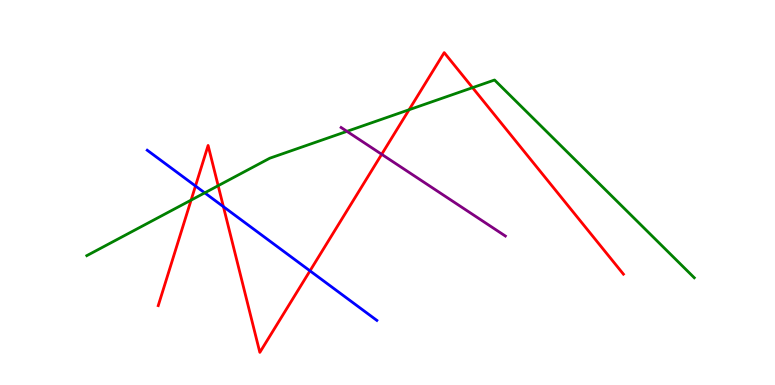[{'lines': ['blue', 'red'], 'intersections': [{'x': 2.52, 'y': 5.17}, {'x': 2.88, 'y': 4.63}, {'x': 4.0, 'y': 2.97}]}, {'lines': ['green', 'red'], 'intersections': [{'x': 2.47, 'y': 4.8}, {'x': 2.82, 'y': 5.18}, {'x': 5.28, 'y': 7.15}, {'x': 6.1, 'y': 7.72}]}, {'lines': ['purple', 'red'], 'intersections': [{'x': 4.92, 'y': 5.99}]}, {'lines': ['blue', 'green'], 'intersections': [{'x': 2.64, 'y': 4.99}]}, {'lines': ['blue', 'purple'], 'intersections': []}, {'lines': ['green', 'purple'], 'intersections': [{'x': 4.48, 'y': 6.59}]}]